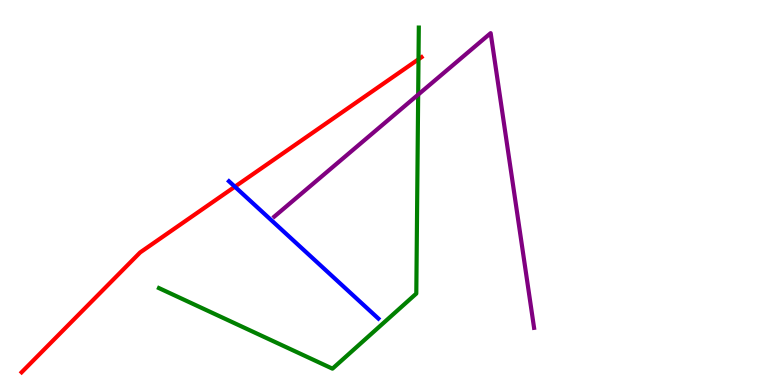[{'lines': ['blue', 'red'], 'intersections': [{'x': 3.03, 'y': 5.15}]}, {'lines': ['green', 'red'], 'intersections': [{'x': 5.4, 'y': 8.46}]}, {'lines': ['purple', 'red'], 'intersections': []}, {'lines': ['blue', 'green'], 'intersections': []}, {'lines': ['blue', 'purple'], 'intersections': []}, {'lines': ['green', 'purple'], 'intersections': [{'x': 5.4, 'y': 7.54}]}]